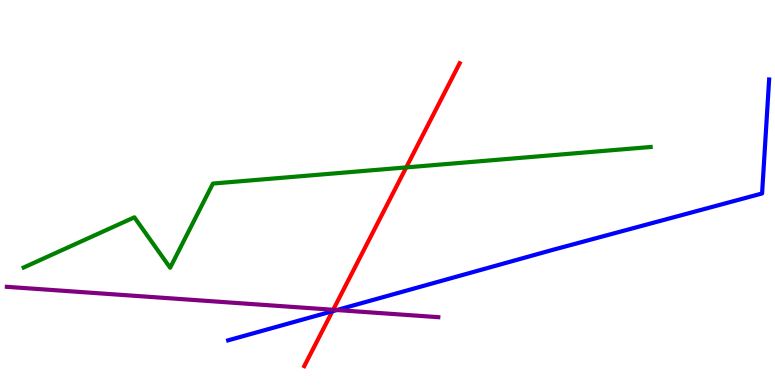[{'lines': ['blue', 'red'], 'intersections': [{'x': 4.29, 'y': 1.92}]}, {'lines': ['green', 'red'], 'intersections': [{'x': 5.24, 'y': 5.65}]}, {'lines': ['purple', 'red'], 'intersections': [{'x': 4.3, 'y': 1.95}]}, {'lines': ['blue', 'green'], 'intersections': []}, {'lines': ['blue', 'purple'], 'intersections': [{'x': 4.35, 'y': 1.95}]}, {'lines': ['green', 'purple'], 'intersections': []}]